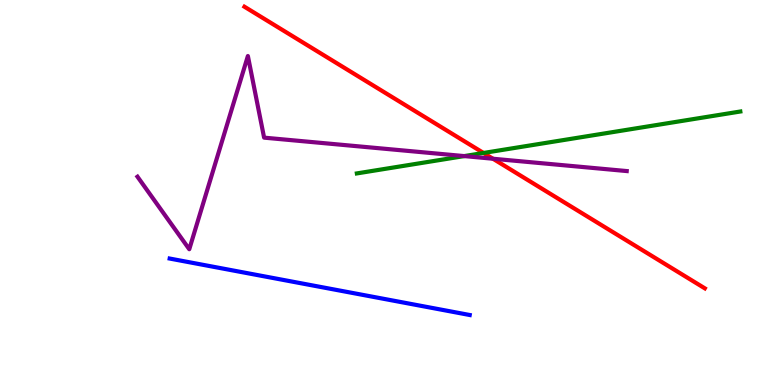[{'lines': ['blue', 'red'], 'intersections': []}, {'lines': ['green', 'red'], 'intersections': [{'x': 6.24, 'y': 6.03}]}, {'lines': ['purple', 'red'], 'intersections': [{'x': 6.36, 'y': 5.88}]}, {'lines': ['blue', 'green'], 'intersections': []}, {'lines': ['blue', 'purple'], 'intersections': []}, {'lines': ['green', 'purple'], 'intersections': [{'x': 5.99, 'y': 5.95}]}]